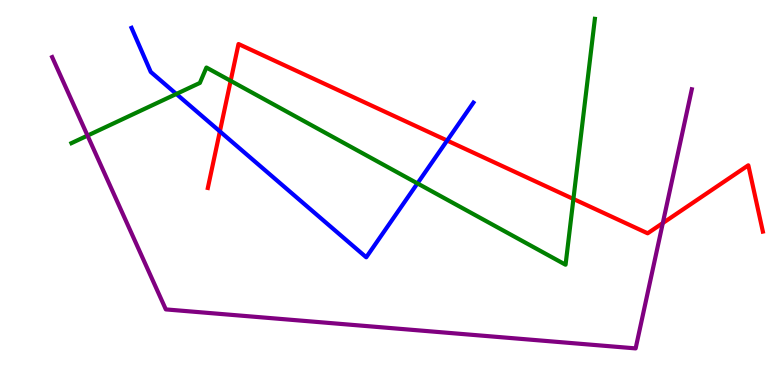[{'lines': ['blue', 'red'], 'intersections': [{'x': 2.84, 'y': 6.59}, {'x': 5.77, 'y': 6.35}]}, {'lines': ['green', 'red'], 'intersections': [{'x': 2.98, 'y': 7.9}, {'x': 7.4, 'y': 4.83}]}, {'lines': ['purple', 'red'], 'intersections': [{'x': 8.55, 'y': 4.21}]}, {'lines': ['blue', 'green'], 'intersections': [{'x': 2.28, 'y': 7.56}, {'x': 5.39, 'y': 5.24}]}, {'lines': ['blue', 'purple'], 'intersections': []}, {'lines': ['green', 'purple'], 'intersections': [{'x': 1.13, 'y': 6.48}]}]